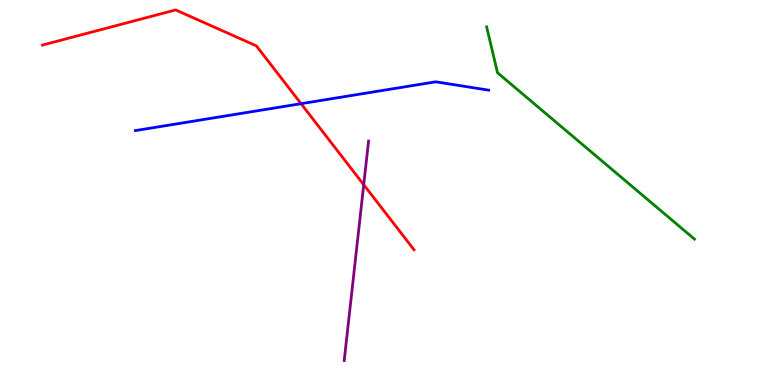[{'lines': ['blue', 'red'], 'intersections': [{'x': 3.88, 'y': 7.31}]}, {'lines': ['green', 'red'], 'intersections': []}, {'lines': ['purple', 'red'], 'intersections': [{'x': 4.69, 'y': 5.2}]}, {'lines': ['blue', 'green'], 'intersections': []}, {'lines': ['blue', 'purple'], 'intersections': []}, {'lines': ['green', 'purple'], 'intersections': []}]